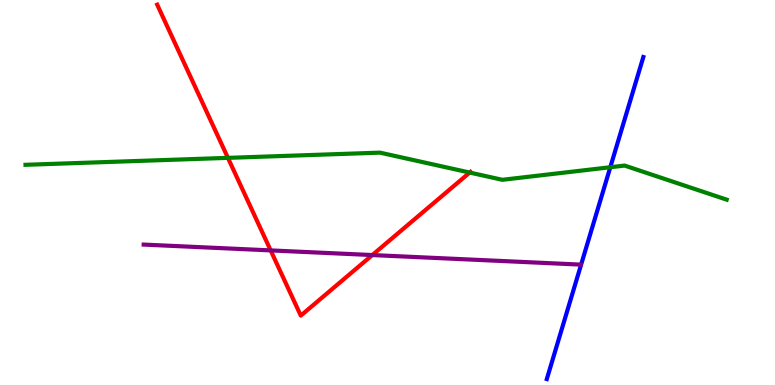[{'lines': ['blue', 'red'], 'intersections': []}, {'lines': ['green', 'red'], 'intersections': [{'x': 2.94, 'y': 5.9}, {'x': 6.06, 'y': 5.52}]}, {'lines': ['purple', 'red'], 'intersections': [{'x': 3.49, 'y': 3.5}, {'x': 4.8, 'y': 3.38}]}, {'lines': ['blue', 'green'], 'intersections': [{'x': 7.87, 'y': 5.66}]}, {'lines': ['blue', 'purple'], 'intersections': []}, {'lines': ['green', 'purple'], 'intersections': []}]